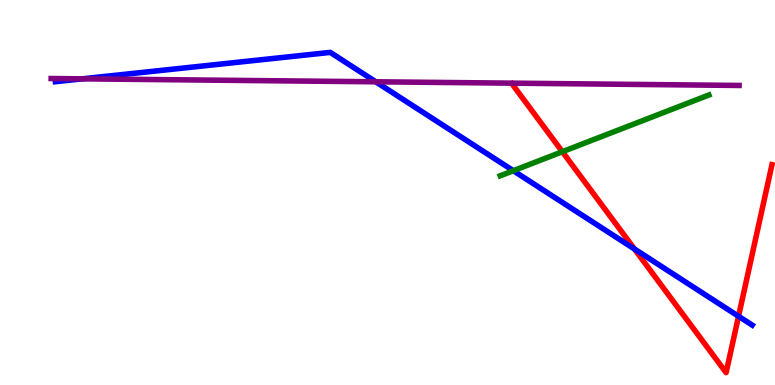[{'lines': ['blue', 'red'], 'intersections': [{'x': 8.19, 'y': 3.53}, {'x': 9.53, 'y': 1.78}]}, {'lines': ['green', 'red'], 'intersections': [{'x': 7.26, 'y': 6.06}]}, {'lines': ['purple', 'red'], 'intersections': []}, {'lines': ['blue', 'green'], 'intersections': [{'x': 6.62, 'y': 5.57}]}, {'lines': ['blue', 'purple'], 'intersections': [{'x': 1.06, 'y': 7.95}, {'x': 4.85, 'y': 7.88}]}, {'lines': ['green', 'purple'], 'intersections': []}]